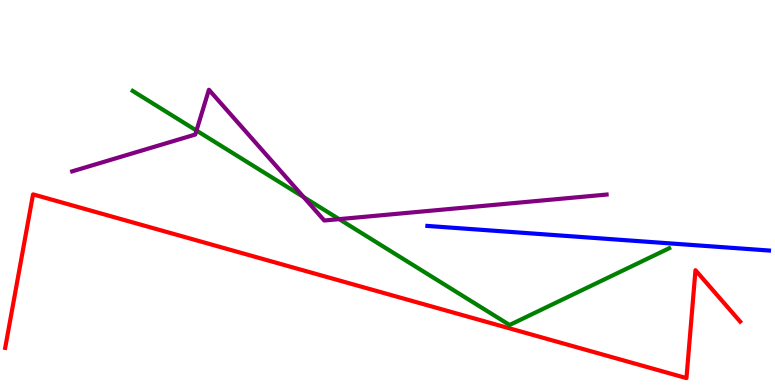[{'lines': ['blue', 'red'], 'intersections': []}, {'lines': ['green', 'red'], 'intersections': []}, {'lines': ['purple', 'red'], 'intersections': []}, {'lines': ['blue', 'green'], 'intersections': []}, {'lines': ['blue', 'purple'], 'intersections': []}, {'lines': ['green', 'purple'], 'intersections': [{'x': 2.54, 'y': 6.61}, {'x': 3.92, 'y': 4.88}, {'x': 4.38, 'y': 4.31}]}]